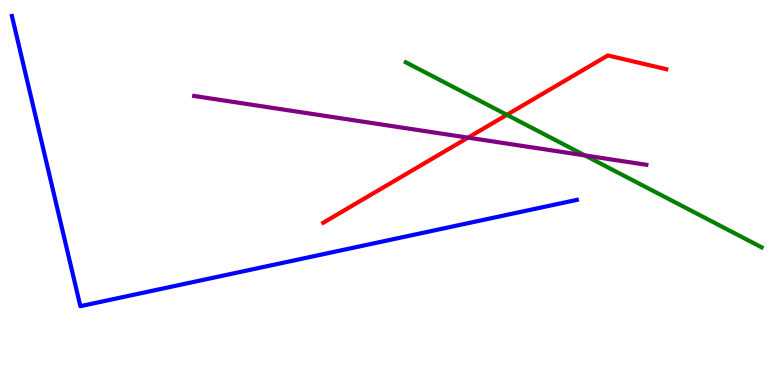[{'lines': ['blue', 'red'], 'intersections': []}, {'lines': ['green', 'red'], 'intersections': [{'x': 6.54, 'y': 7.02}]}, {'lines': ['purple', 'red'], 'intersections': [{'x': 6.04, 'y': 6.42}]}, {'lines': ['blue', 'green'], 'intersections': []}, {'lines': ['blue', 'purple'], 'intersections': []}, {'lines': ['green', 'purple'], 'intersections': [{'x': 7.55, 'y': 5.96}]}]